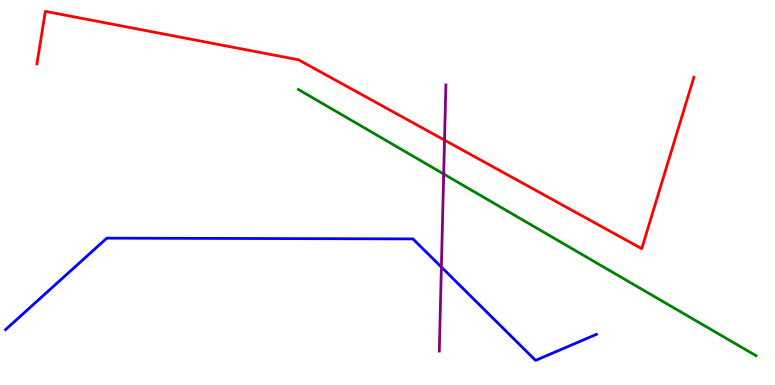[{'lines': ['blue', 'red'], 'intersections': []}, {'lines': ['green', 'red'], 'intersections': []}, {'lines': ['purple', 'red'], 'intersections': [{'x': 5.74, 'y': 6.36}]}, {'lines': ['blue', 'green'], 'intersections': []}, {'lines': ['blue', 'purple'], 'intersections': [{'x': 5.7, 'y': 3.06}]}, {'lines': ['green', 'purple'], 'intersections': [{'x': 5.72, 'y': 5.48}]}]